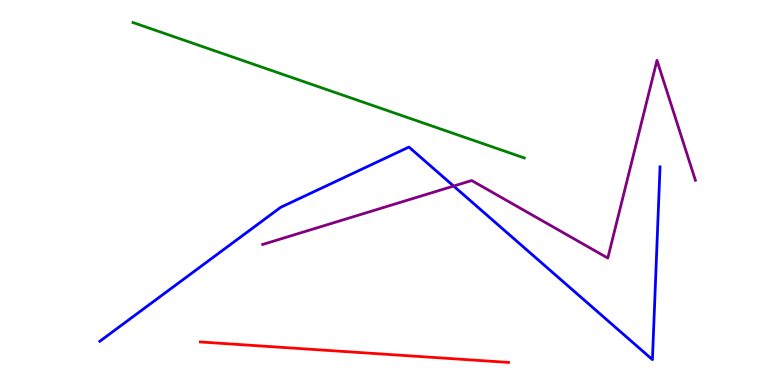[{'lines': ['blue', 'red'], 'intersections': []}, {'lines': ['green', 'red'], 'intersections': []}, {'lines': ['purple', 'red'], 'intersections': []}, {'lines': ['blue', 'green'], 'intersections': []}, {'lines': ['blue', 'purple'], 'intersections': [{'x': 5.85, 'y': 5.17}]}, {'lines': ['green', 'purple'], 'intersections': []}]